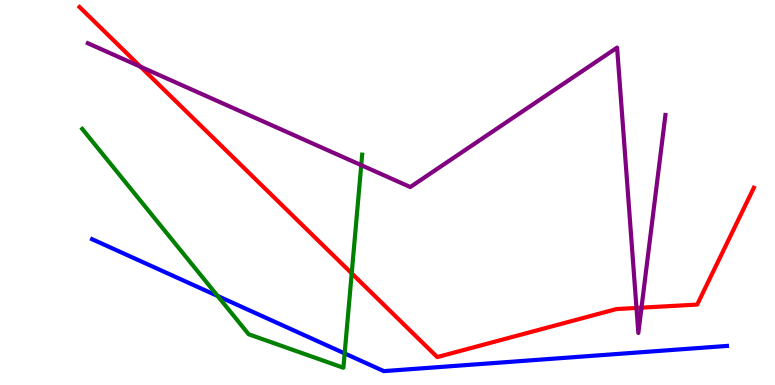[{'lines': ['blue', 'red'], 'intersections': []}, {'lines': ['green', 'red'], 'intersections': [{'x': 4.54, 'y': 2.9}]}, {'lines': ['purple', 'red'], 'intersections': [{'x': 1.81, 'y': 8.27}, {'x': 8.21, 'y': 2.0}, {'x': 8.28, 'y': 2.01}]}, {'lines': ['blue', 'green'], 'intersections': [{'x': 2.81, 'y': 2.31}, {'x': 4.45, 'y': 0.82}]}, {'lines': ['blue', 'purple'], 'intersections': []}, {'lines': ['green', 'purple'], 'intersections': [{'x': 4.66, 'y': 5.71}]}]